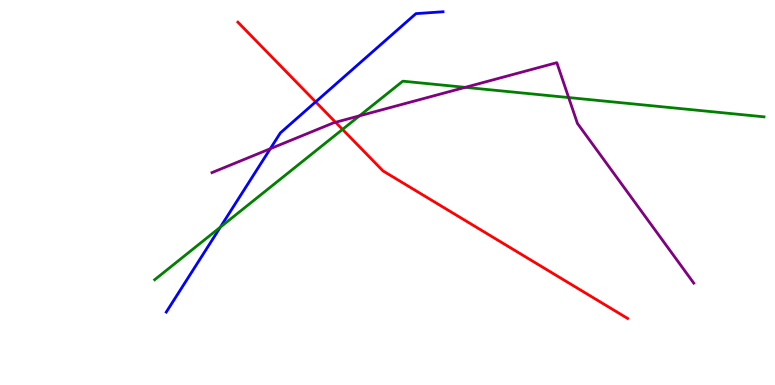[{'lines': ['blue', 'red'], 'intersections': [{'x': 4.07, 'y': 7.35}]}, {'lines': ['green', 'red'], 'intersections': [{'x': 4.42, 'y': 6.64}]}, {'lines': ['purple', 'red'], 'intersections': [{'x': 4.33, 'y': 6.82}]}, {'lines': ['blue', 'green'], 'intersections': [{'x': 2.84, 'y': 4.1}]}, {'lines': ['blue', 'purple'], 'intersections': [{'x': 3.49, 'y': 6.14}]}, {'lines': ['green', 'purple'], 'intersections': [{'x': 4.64, 'y': 6.99}, {'x': 6.0, 'y': 7.73}, {'x': 7.34, 'y': 7.47}]}]